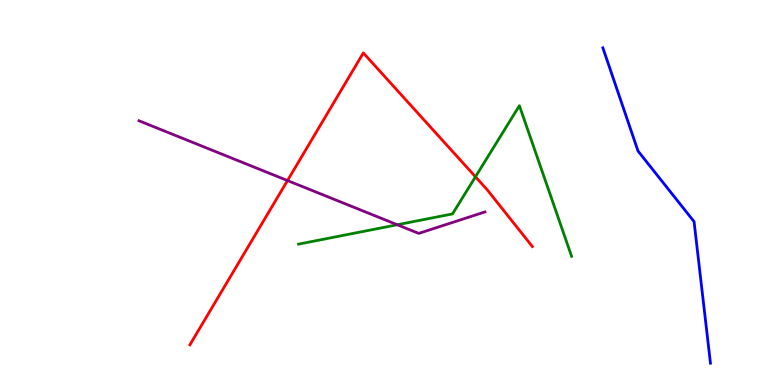[{'lines': ['blue', 'red'], 'intersections': []}, {'lines': ['green', 'red'], 'intersections': [{'x': 6.14, 'y': 5.41}]}, {'lines': ['purple', 'red'], 'intersections': [{'x': 3.71, 'y': 5.31}]}, {'lines': ['blue', 'green'], 'intersections': []}, {'lines': ['blue', 'purple'], 'intersections': []}, {'lines': ['green', 'purple'], 'intersections': [{'x': 5.13, 'y': 4.16}]}]